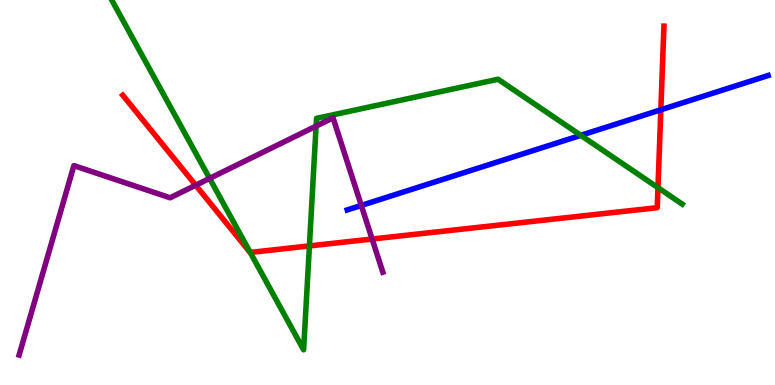[{'lines': ['blue', 'red'], 'intersections': [{'x': 8.53, 'y': 7.15}]}, {'lines': ['green', 'red'], 'intersections': [{'x': 3.23, 'y': 3.44}, {'x': 3.99, 'y': 3.61}, {'x': 8.49, 'y': 5.13}]}, {'lines': ['purple', 'red'], 'intersections': [{'x': 2.52, 'y': 5.19}, {'x': 4.8, 'y': 3.79}]}, {'lines': ['blue', 'green'], 'intersections': [{'x': 7.49, 'y': 6.48}]}, {'lines': ['blue', 'purple'], 'intersections': [{'x': 4.66, 'y': 4.66}]}, {'lines': ['green', 'purple'], 'intersections': [{'x': 2.7, 'y': 5.37}, {'x': 4.08, 'y': 6.72}]}]